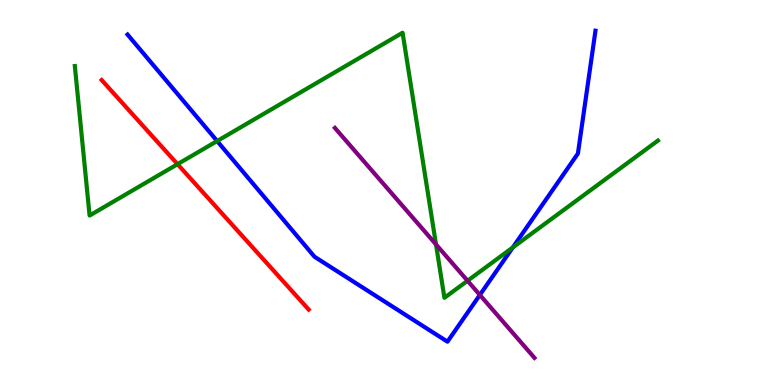[{'lines': ['blue', 'red'], 'intersections': []}, {'lines': ['green', 'red'], 'intersections': [{'x': 2.29, 'y': 5.74}]}, {'lines': ['purple', 'red'], 'intersections': []}, {'lines': ['blue', 'green'], 'intersections': [{'x': 2.8, 'y': 6.34}, {'x': 6.62, 'y': 3.57}]}, {'lines': ['blue', 'purple'], 'intersections': [{'x': 6.19, 'y': 2.34}]}, {'lines': ['green', 'purple'], 'intersections': [{'x': 5.63, 'y': 3.65}, {'x': 6.03, 'y': 2.71}]}]